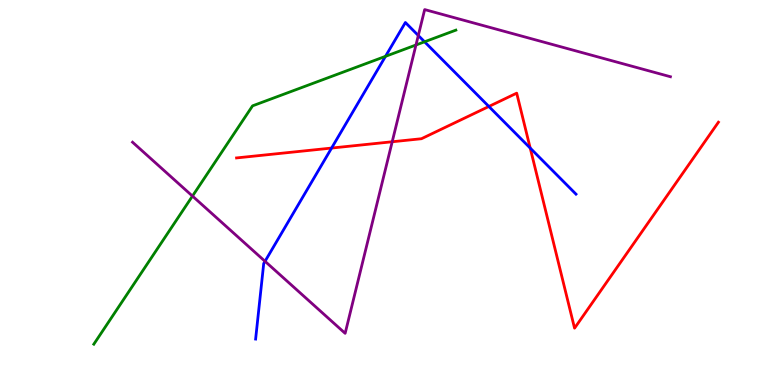[{'lines': ['blue', 'red'], 'intersections': [{'x': 4.28, 'y': 6.15}, {'x': 6.31, 'y': 7.23}, {'x': 6.84, 'y': 6.15}]}, {'lines': ['green', 'red'], 'intersections': []}, {'lines': ['purple', 'red'], 'intersections': [{'x': 5.06, 'y': 6.32}]}, {'lines': ['blue', 'green'], 'intersections': [{'x': 4.97, 'y': 8.54}, {'x': 5.48, 'y': 8.91}]}, {'lines': ['blue', 'purple'], 'intersections': [{'x': 3.42, 'y': 3.21}, {'x': 5.4, 'y': 9.08}]}, {'lines': ['green', 'purple'], 'intersections': [{'x': 2.48, 'y': 4.91}, {'x': 5.37, 'y': 8.83}]}]